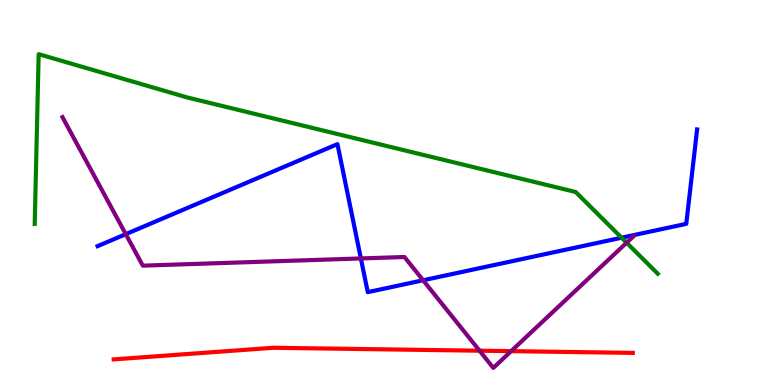[{'lines': ['blue', 'red'], 'intersections': []}, {'lines': ['green', 'red'], 'intersections': []}, {'lines': ['purple', 'red'], 'intersections': [{'x': 6.19, 'y': 0.891}, {'x': 6.6, 'y': 0.879}]}, {'lines': ['blue', 'green'], 'intersections': [{'x': 8.02, 'y': 3.83}]}, {'lines': ['blue', 'purple'], 'intersections': [{'x': 1.62, 'y': 3.92}, {'x': 4.66, 'y': 3.29}, {'x': 5.46, 'y': 2.72}]}, {'lines': ['green', 'purple'], 'intersections': [{'x': 8.09, 'y': 3.7}]}]